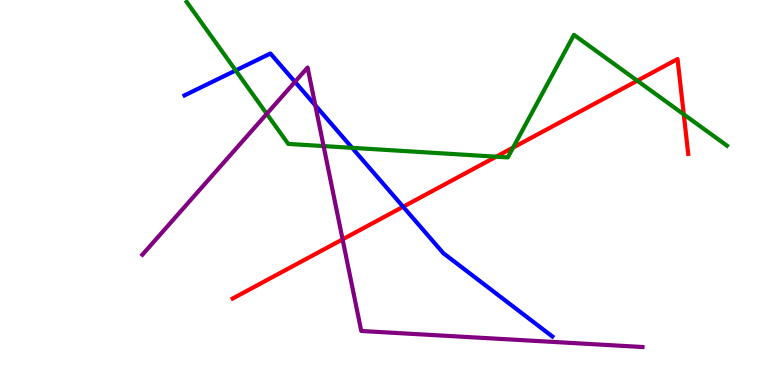[{'lines': ['blue', 'red'], 'intersections': [{'x': 5.2, 'y': 4.63}]}, {'lines': ['green', 'red'], 'intersections': [{'x': 6.4, 'y': 5.93}, {'x': 6.62, 'y': 6.17}, {'x': 8.22, 'y': 7.9}, {'x': 8.82, 'y': 7.03}]}, {'lines': ['purple', 'red'], 'intersections': [{'x': 4.42, 'y': 3.78}]}, {'lines': ['blue', 'green'], 'intersections': [{'x': 3.04, 'y': 8.17}, {'x': 4.54, 'y': 6.16}]}, {'lines': ['blue', 'purple'], 'intersections': [{'x': 3.81, 'y': 7.87}, {'x': 4.07, 'y': 7.27}]}, {'lines': ['green', 'purple'], 'intersections': [{'x': 3.44, 'y': 7.04}, {'x': 4.18, 'y': 6.21}]}]